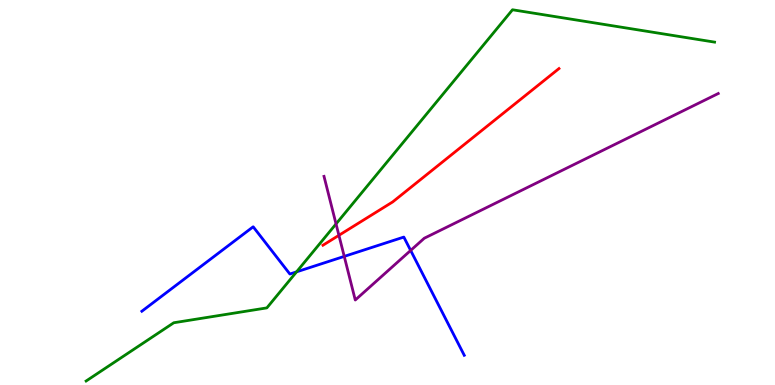[{'lines': ['blue', 'red'], 'intersections': []}, {'lines': ['green', 'red'], 'intersections': []}, {'lines': ['purple', 'red'], 'intersections': [{'x': 4.37, 'y': 3.89}]}, {'lines': ['blue', 'green'], 'intersections': [{'x': 3.83, 'y': 2.94}]}, {'lines': ['blue', 'purple'], 'intersections': [{'x': 4.44, 'y': 3.34}, {'x': 5.3, 'y': 3.5}]}, {'lines': ['green', 'purple'], 'intersections': [{'x': 4.34, 'y': 4.18}]}]